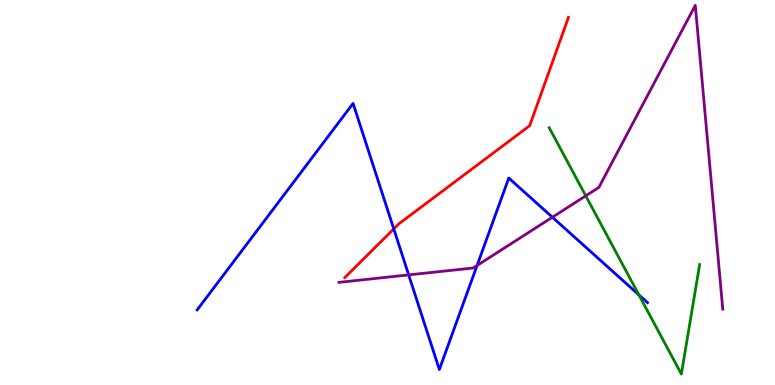[{'lines': ['blue', 'red'], 'intersections': [{'x': 5.08, 'y': 4.05}]}, {'lines': ['green', 'red'], 'intersections': []}, {'lines': ['purple', 'red'], 'intersections': []}, {'lines': ['blue', 'green'], 'intersections': [{'x': 8.24, 'y': 2.34}]}, {'lines': ['blue', 'purple'], 'intersections': [{'x': 5.27, 'y': 2.86}, {'x': 6.16, 'y': 3.1}, {'x': 7.13, 'y': 4.36}]}, {'lines': ['green', 'purple'], 'intersections': [{'x': 7.56, 'y': 4.91}]}]